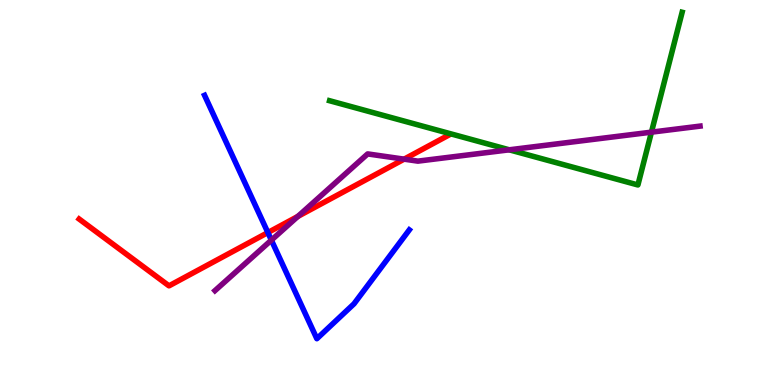[{'lines': ['blue', 'red'], 'intersections': [{'x': 3.46, 'y': 3.96}]}, {'lines': ['green', 'red'], 'intersections': []}, {'lines': ['purple', 'red'], 'intersections': [{'x': 3.84, 'y': 4.38}, {'x': 5.21, 'y': 5.87}]}, {'lines': ['blue', 'green'], 'intersections': []}, {'lines': ['blue', 'purple'], 'intersections': [{'x': 3.5, 'y': 3.76}]}, {'lines': ['green', 'purple'], 'intersections': [{'x': 6.57, 'y': 6.11}, {'x': 8.41, 'y': 6.57}]}]